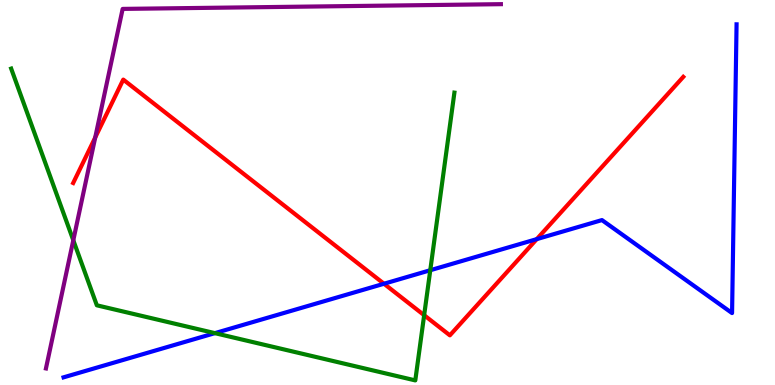[{'lines': ['blue', 'red'], 'intersections': [{'x': 4.95, 'y': 2.63}, {'x': 6.93, 'y': 3.79}]}, {'lines': ['green', 'red'], 'intersections': [{'x': 5.47, 'y': 1.81}]}, {'lines': ['purple', 'red'], 'intersections': [{'x': 1.23, 'y': 6.43}]}, {'lines': ['blue', 'green'], 'intersections': [{'x': 2.77, 'y': 1.35}, {'x': 5.55, 'y': 2.98}]}, {'lines': ['blue', 'purple'], 'intersections': []}, {'lines': ['green', 'purple'], 'intersections': [{'x': 0.946, 'y': 3.76}]}]